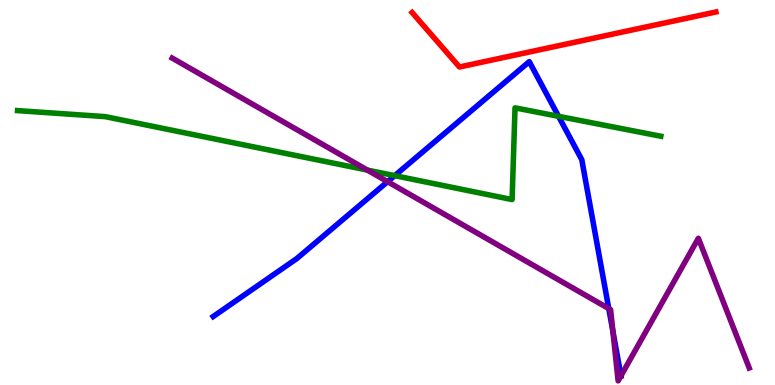[{'lines': ['blue', 'red'], 'intersections': []}, {'lines': ['green', 'red'], 'intersections': []}, {'lines': ['purple', 'red'], 'intersections': []}, {'lines': ['blue', 'green'], 'intersections': [{'x': 5.09, 'y': 5.44}, {'x': 7.21, 'y': 6.98}]}, {'lines': ['blue', 'purple'], 'intersections': [{'x': 5.0, 'y': 5.28}, {'x': 7.86, 'y': 1.98}, {'x': 7.91, 'y': 1.4}, {'x': 8.01, 'y': 0.239}]}, {'lines': ['green', 'purple'], 'intersections': [{'x': 4.74, 'y': 5.58}]}]